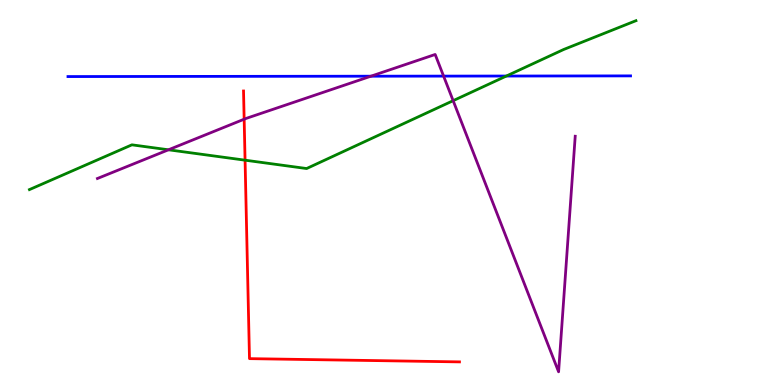[{'lines': ['blue', 'red'], 'intersections': []}, {'lines': ['green', 'red'], 'intersections': [{'x': 3.16, 'y': 5.84}]}, {'lines': ['purple', 'red'], 'intersections': [{'x': 3.15, 'y': 6.9}]}, {'lines': ['blue', 'green'], 'intersections': [{'x': 6.53, 'y': 8.03}]}, {'lines': ['blue', 'purple'], 'intersections': [{'x': 4.79, 'y': 8.02}, {'x': 5.72, 'y': 8.02}]}, {'lines': ['green', 'purple'], 'intersections': [{'x': 2.17, 'y': 6.11}, {'x': 5.85, 'y': 7.39}]}]